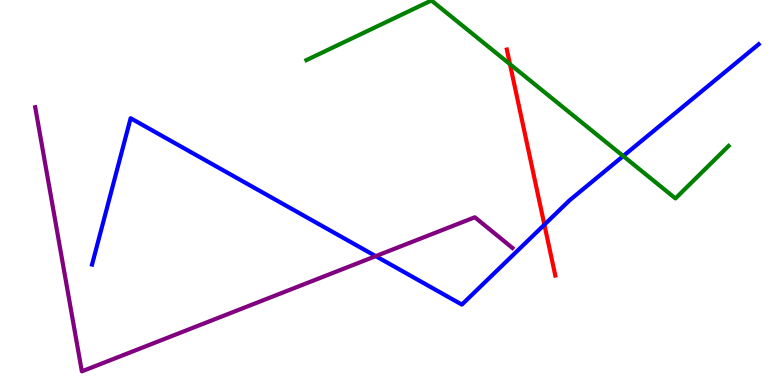[{'lines': ['blue', 'red'], 'intersections': [{'x': 7.02, 'y': 4.16}]}, {'lines': ['green', 'red'], 'intersections': [{'x': 6.58, 'y': 8.33}]}, {'lines': ['purple', 'red'], 'intersections': []}, {'lines': ['blue', 'green'], 'intersections': [{'x': 8.04, 'y': 5.95}]}, {'lines': ['blue', 'purple'], 'intersections': [{'x': 4.85, 'y': 3.35}]}, {'lines': ['green', 'purple'], 'intersections': []}]